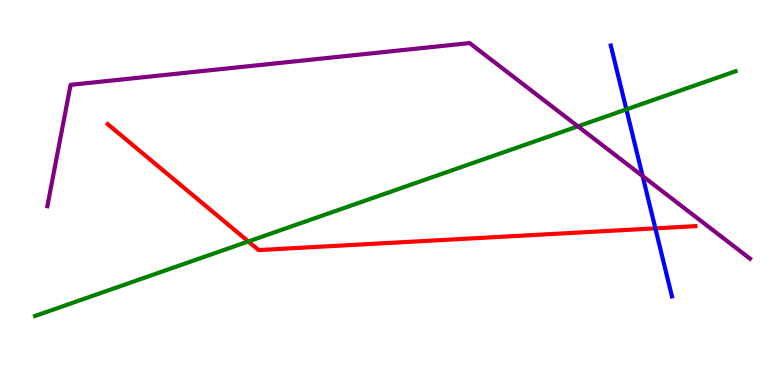[{'lines': ['blue', 'red'], 'intersections': [{'x': 8.46, 'y': 4.07}]}, {'lines': ['green', 'red'], 'intersections': [{'x': 3.2, 'y': 3.73}]}, {'lines': ['purple', 'red'], 'intersections': []}, {'lines': ['blue', 'green'], 'intersections': [{'x': 8.08, 'y': 7.16}]}, {'lines': ['blue', 'purple'], 'intersections': [{'x': 8.29, 'y': 5.43}]}, {'lines': ['green', 'purple'], 'intersections': [{'x': 7.46, 'y': 6.72}]}]